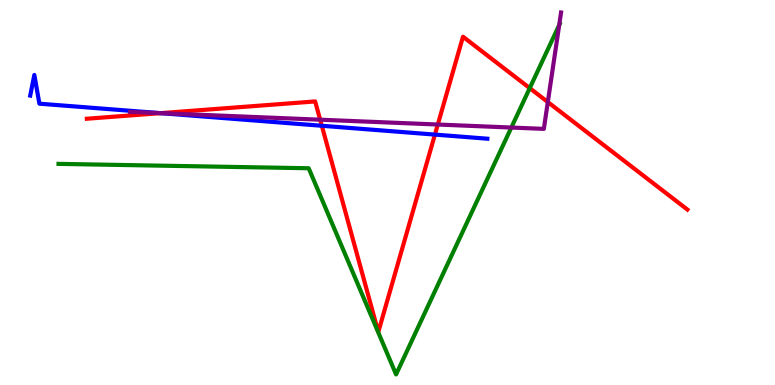[{'lines': ['blue', 'red'], 'intersections': [{'x': 2.07, 'y': 7.06}, {'x': 4.15, 'y': 6.73}, {'x': 5.61, 'y': 6.5}]}, {'lines': ['green', 'red'], 'intersections': [{'x': 6.84, 'y': 7.71}]}, {'lines': ['purple', 'red'], 'intersections': [{'x': 2.07, 'y': 7.06}, {'x': 4.13, 'y': 6.89}, {'x': 5.65, 'y': 6.77}, {'x': 7.07, 'y': 7.35}]}, {'lines': ['blue', 'green'], 'intersections': []}, {'lines': ['blue', 'purple'], 'intersections': [{'x': 2.07, 'y': 7.06}]}, {'lines': ['green', 'purple'], 'intersections': [{'x': 6.6, 'y': 6.69}, {'x': 7.22, 'y': 9.35}]}]